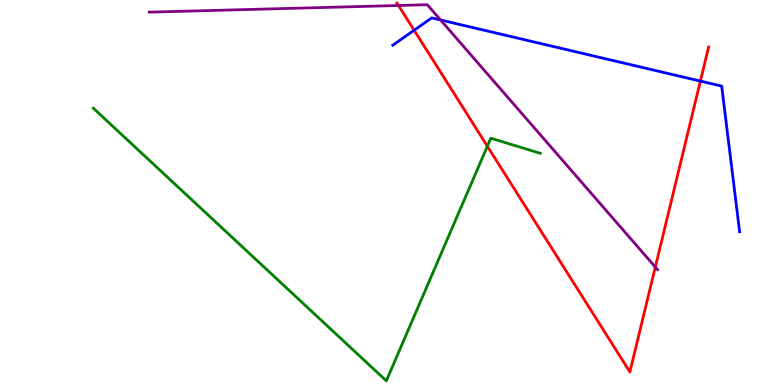[{'lines': ['blue', 'red'], 'intersections': [{'x': 5.34, 'y': 9.21}, {'x': 9.04, 'y': 7.89}]}, {'lines': ['green', 'red'], 'intersections': [{'x': 6.29, 'y': 6.2}]}, {'lines': ['purple', 'red'], 'intersections': [{'x': 5.14, 'y': 9.86}, {'x': 8.46, 'y': 3.06}]}, {'lines': ['blue', 'green'], 'intersections': []}, {'lines': ['blue', 'purple'], 'intersections': [{'x': 5.68, 'y': 9.48}]}, {'lines': ['green', 'purple'], 'intersections': []}]